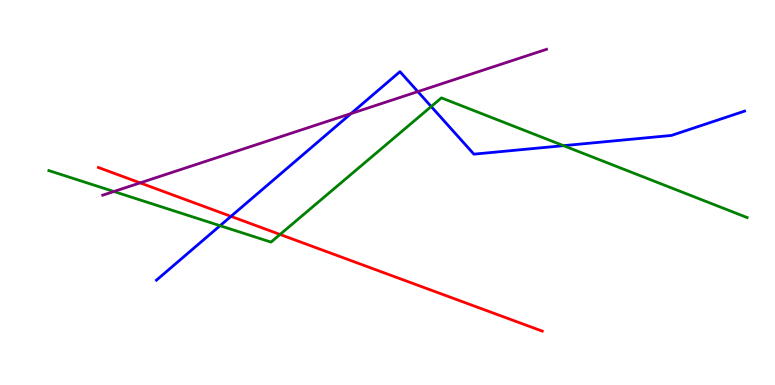[{'lines': ['blue', 'red'], 'intersections': [{'x': 2.98, 'y': 4.38}]}, {'lines': ['green', 'red'], 'intersections': [{'x': 3.61, 'y': 3.91}]}, {'lines': ['purple', 'red'], 'intersections': [{'x': 1.81, 'y': 5.25}]}, {'lines': ['blue', 'green'], 'intersections': [{'x': 2.84, 'y': 4.14}, {'x': 5.56, 'y': 7.23}, {'x': 7.27, 'y': 6.22}]}, {'lines': ['blue', 'purple'], 'intersections': [{'x': 4.53, 'y': 7.05}, {'x': 5.39, 'y': 7.62}]}, {'lines': ['green', 'purple'], 'intersections': [{'x': 1.47, 'y': 5.03}]}]